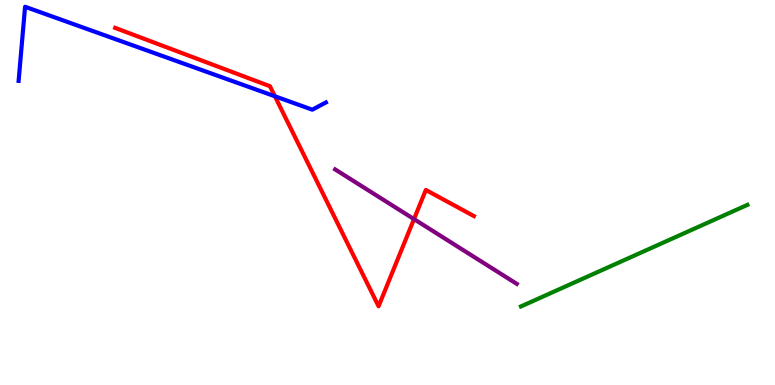[{'lines': ['blue', 'red'], 'intersections': [{'x': 3.55, 'y': 7.5}]}, {'lines': ['green', 'red'], 'intersections': []}, {'lines': ['purple', 'red'], 'intersections': [{'x': 5.34, 'y': 4.31}]}, {'lines': ['blue', 'green'], 'intersections': []}, {'lines': ['blue', 'purple'], 'intersections': []}, {'lines': ['green', 'purple'], 'intersections': []}]